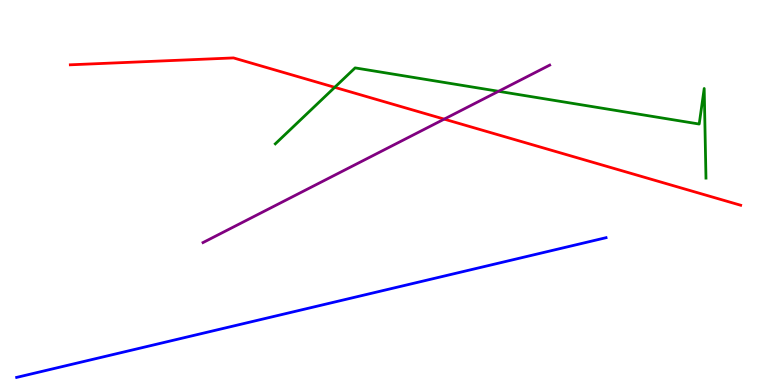[{'lines': ['blue', 'red'], 'intersections': []}, {'lines': ['green', 'red'], 'intersections': [{'x': 4.32, 'y': 7.73}]}, {'lines': ['purple', 'red'], 'intersections': [{'x': 5.73, 'y': 6.91}]}, {'lines': ['blue', 'green'], 'intersections': []}, {'lines': ['blue', 'purple'], 'intersections': []}, {'lines': ['green', 'purple'], 'intersections': [{'x': 6.43, 'y': 7.63}]}]